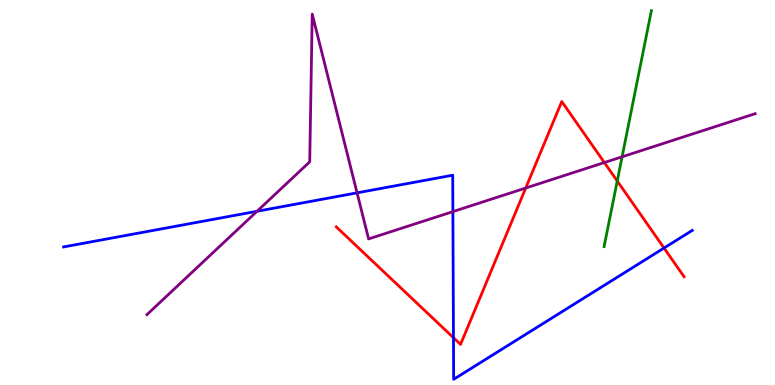[{'lines': ['blue', 'red'], 'intersections': [{'x': 5.85, 'y': 1.23}, {'x': 8.57, 'y': 3.56}]}, {'lines': ['green', 'red'], 'intersections': [{'x': 7.96, 'y': 5.3}]}, {'lines': ['purple', 'red'], 'intersections': [{'x': 6.78, 'y': 5.12}, {'x': 7.8, 'y': 5.78}]}, {'lines': ['blue', 'green'], 'intersections': []}, {'lines': ['blue', 'purple'], 'intersections': [{'x': 3.32, 'y': 4.51}, {'x': 4.61, 'y': 4.99}, {'x': 5.84, 'y': 4.5}]}, {'lines': ['green', 'purple'], 'intersections': [{'x': 8.03, 'y': 5.93}]}]